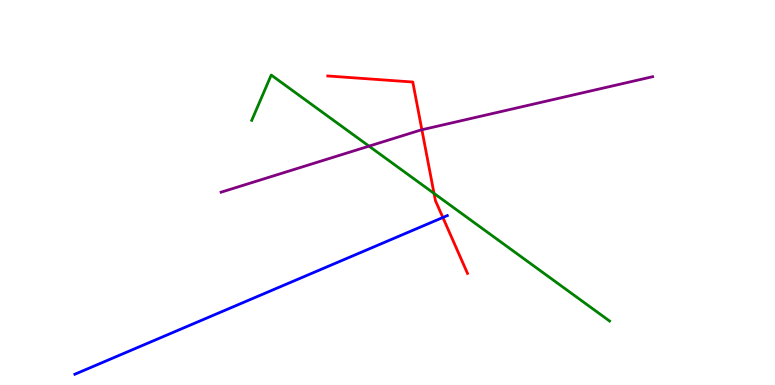[{'lines': ['blue', 'red'], 'intersections': [{'x': 5.71, 'y': 4.35}]}, {'lines': ['green', 'red'], 'intersections': [{'x': 5.6, 'y': 4.98}]}, {'lines': ['purple', 'red'], 'intersections': [{'x': 5.44, 'y': 6.63}]}, {'lines': ['blue', 'green'], 'intersections': []}, {'lines': ['blue', 'purple'], 'intersections': []}, {'lines': ['green', 'purple'], 'intersections': [{'x': 4.76, 'y': 6.2}]}]